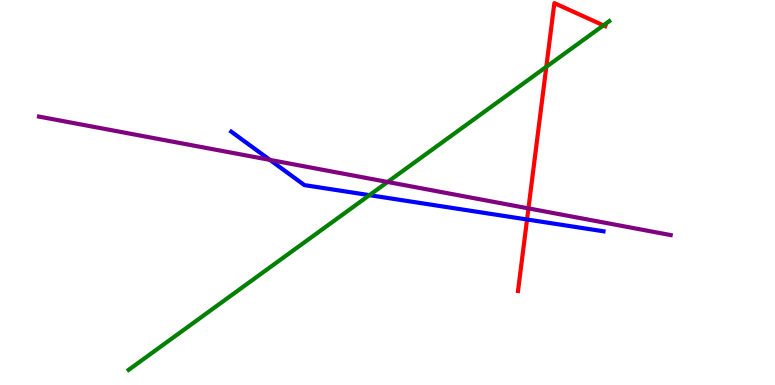[{'lines': ['blue', 'red'], 'intersections': [{'x': 6.8, 'y': 4.3}]}, {'lines': ['green', 'red'], 'intersections': [{'x': 7.05, 'y': 8.26}, {'x': 7.79, 'y': 9.34}]}, {'lines': ['purple', 'red'], 'intersections': [{'x': 6.82, 'y': 4.59}]}, {'lines': ['blue', 'green'], 'intersections': [{'x': 4.77, 'y': 4.93}]}, {'lines': ['blue', 'purple'], 'intersections': [{'x': 3.48, 'y': 5.85}]}, {'lines': ['green', 'purple'], 'intersections': [{'x': 5.0, 'y': 5.27}]}]